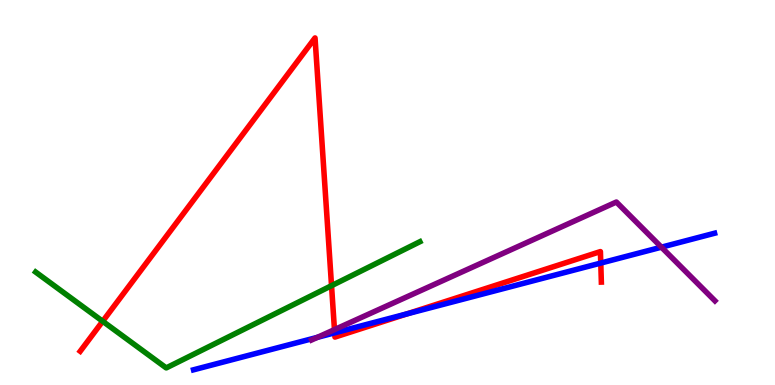[{'lines': ['blue', 'red'], 'intersections': [{'x': 4.32, 'y': 1.36}, {'x': 5.25, 'y': 1.85}, {'x': 7.75, 'y': 3.17}]}, {'lines': ['green', 'red'], 'intersections': [{'x': 1.33, 'y': 1.66}, {'x': 4.28, 'y': 2.58}]}, {'lines': ['purple', 'red'], 'intersections': [{'x': 4.32, 'y': 1.44}]}, {'lines': ['blue', 'green'], 'intersections': []}, {'lines': ['blue', 'purple'], 'intersections': [{'x': 4.1, 'y': 1.24}, {'x': 8.53, 'y': 3.58}]}, {'lines': ['green', 'purple'], 'intersections': []}]